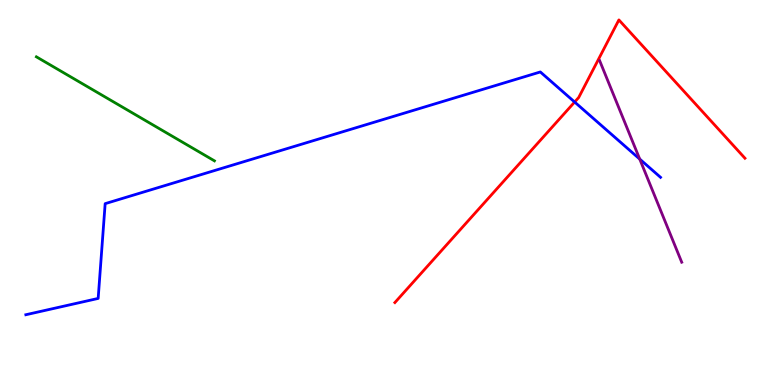[{'lines': ['blue', 'red'], 'intersections': [{'x': 7.41, 'y': 7.35}]}, {'lines': ['green', 'red'], 'intersections': []}, {'lines': ['purple', 'red'], 'intersections': []}, {'lines': ['blue', 'green'], 'intersections': []}, {'lines': ['blue', 'purple'], 'intersections': [{'x': 8.25, 'y': 5.87}]}, {'lines': ['green', 'purple'], 'intersections': []}]